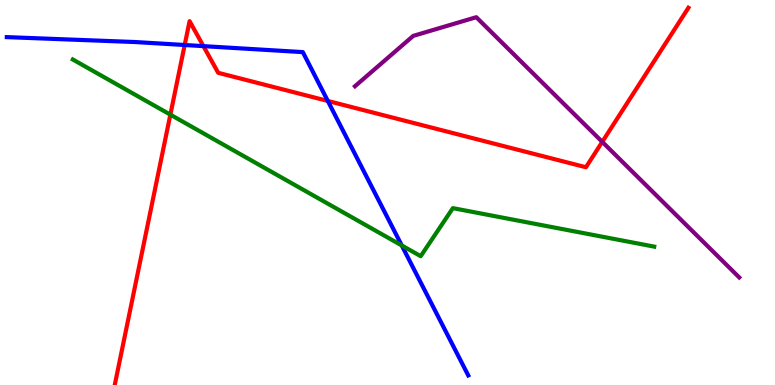[{'lines': ['blue', 'red'], 'intersections': [{'x': 2.38, 'y': 8.83}, {'x': 2.62, 'y': 8.8}, {'x': 4.23, 'y': 7.38}]}, {'lines': ['green', 'red'], 'intersections': [{'x': 2.2, 'y': 7.02}]}, {'lines': ['purple', 'red'], 'intersections': [{'x': 7.77, 'y': 6.32}]}, {'lines': ['blue', 'green'], 'intersections': [{'x': 5.18, 'y': 3.62}]}, {'lines': ['blue', 'purple'], 'intersections': []}, {'lines': ['green', 'purple'], 'intersections': []}]